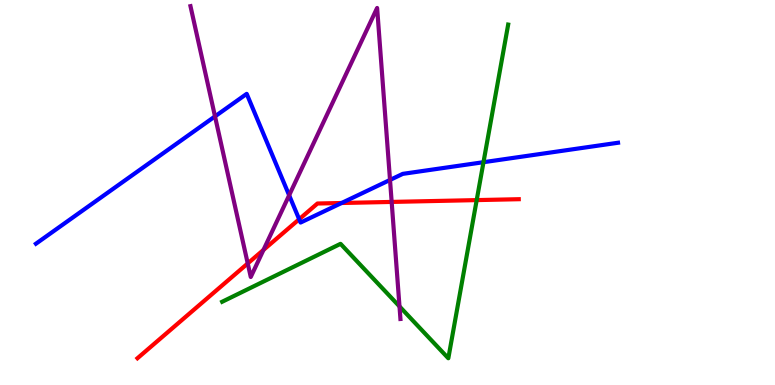[{'lines': ['blue', 'red'], 'intersections': [{'x': 3.86, 'y': 4.31}, {'x': 4.41, 'y': 4.73}]}, {'lines': ['green', 'red'], 'intersections': [{'x': 6.15, 'y': 4.8}]}, {'lines': ['purple', 'red'], 'intersections': [{'x': 3.2, 'y': 3.16}, {'x': 3.4, 'y': 3.51}, {'x': 5.05, 'y': 4.76}]}, {'lines': ['blue', 'green'], 'intersections': [{'x': 6.24, 'y': 5.79}]}, {'lines': ['blue', 'purple'], 'intersections': [{'x': 2.77, 'y': 6.98}, {'x': 3.73, 'y': 4.93}, {'x': 5.03, 'y': 5.33}]}, {'lines': ['green', 'purple'], 'intersections': [{'x': 5.15, 'y': 2.04}]}]